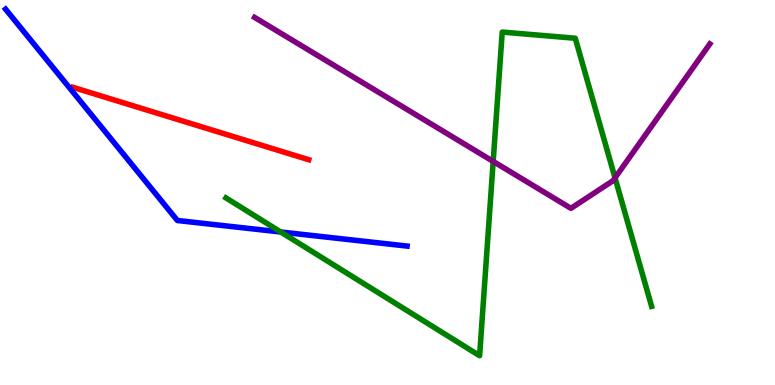[{'lines': ['blue', 'red'], 'intersections': []}, {'lines': ['green', 'red'], 'intersections': []}, {'lines': ['purple', 'red'], 'intersections': []}, {'lines': ['blue', 'green'], 'intersections': [{'x': 3.62, 'y': 3.97}]}, {'lines': ['blue', 'purple'], 'intersections': []}, {'lines': ['green', 'purple'], 'intersections': [{'x': 6.36, 'y': 5.81}, {'x': 7.94, 'y': 5.38}]}]